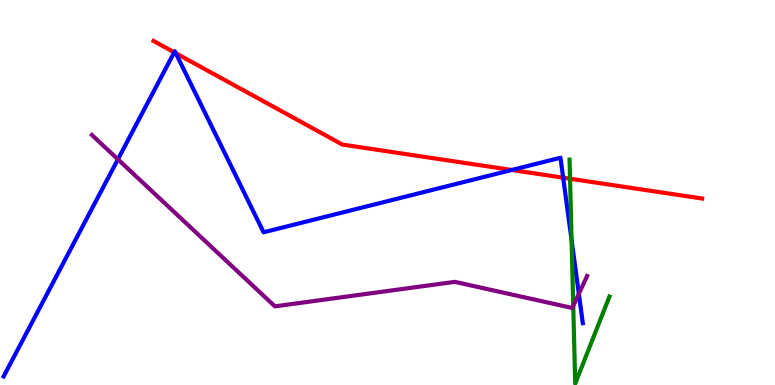[{'lines': ['blue', 'red'], 'intersections': [{'x': 2.25, 'y': 8.64}, {'x': 2.27, 'y': 8.62}, {'x': 6.6, 'y': 5.58}, {'x': 7.27, 'y': 5.38}]}, {'lines': ['green', 'red'], 'intersections': [{'x': 7.36, 'y': 5.36}]}, {'lines': ['purple', 'red'], 'intersections': []}, {'lines': ['blue', 'green'], 'intersections': [{'x': 7.38, 'y': 3.76}]}, {'lines': ['blue', 'purple'], 'intersections': [{'x': 1.52, 'y': 5.86}, {'x': 7.47, 'y': 2.37}]}, {'lines': ['green', 'purple'], 'intersections': [{'x': 7.4, 'y': 2.06}]}]